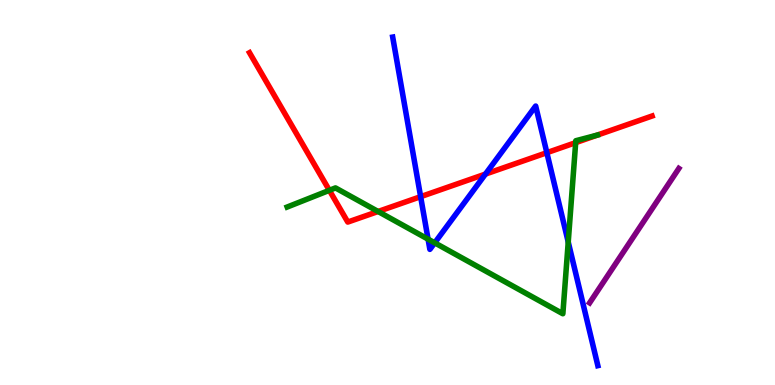[{'lines': ['blue', 'red'], 'intersections': [{'x': 5.43, 'y': 4.89}, {'x': 6.26, 'y': 5.48}, {'x': 7.06, 'y': 6.03}]}, {'lines': ['green', 'red'], 'intersections': [{'x': 4.25, 'y': 5.06}, {'x': 4.88, 'y': 4.51}, {'x': 7.43, 'y': 6.3}]}, {'lines': ['purple', 'red'], 'intersections': []}, {'lines': ['blue', 'green'], 'intersections': [{'x': 5.52, 'y': 3.79}, {'x': 5.61, 'y': 3.69}, {'x': 7.33, 'y': 3.71}]}, {'lines': ['blue', 'purple'], 'intersections': []}, {'lines': ['green', 'purple'], 'intersections': []}]